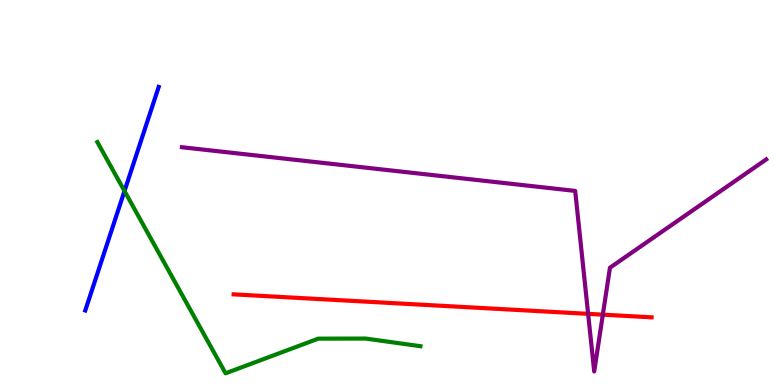[{'lines': ['blue', 'red'], 'intersections': []}, {'lines': ['green', 'red'], 'intersections': []}, {'lines': ['purple', 'red'], 'intersections': [{'x': 7.59, 'y': 1.85}, {'x': 7.78, 'y': 1.83}]}, {'lines': ['blue', 'green'], 'intersections': [{'x': 1.61, 'y': 5.04}]}, {'lines': ['blue', 'purple'], 'intersections': []}, {'lines': ['green', 'purple'], 'intersections': []}]